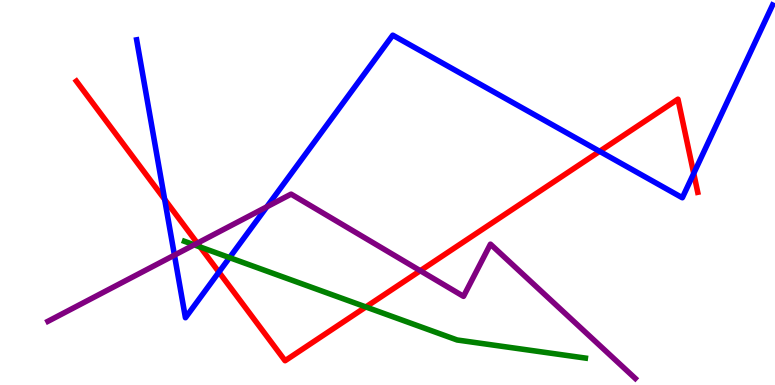[{'lines': ['blue', 'red'], 'intersections': [{'x': 2.12, 'y': 4.82}, {'x': 2.82, 'y': 2.93}, {'x': 7.74, 'y': 6.07}, {'x': 8.95, 'y': 5.5}]}, {'lines': ['green', 'red'], 'intersections': [{'x': 2.58, 'y': 3.58}, {'x': 4.72, 'y': 2.03}]}, {'lines': ['purple', 'red'], 'intersections': [{'x': 2.55, 'y': 3.68}, {'x': 5.42, 'y': 2.97}]}, {'lines': ['blue', 'green'], 'intersections': [{'x': 2.96, 'y': 3.31}]}, {'lines': ['blue', 'purple'], 'intersections': [{'x': 2.25, 'y': 3.37}, {'x': 3.44, 'y': 4.63}]}, {'lines': ['green', 'purple'], 'intersections': [{'x': 2.51, 'y': 3.64}]}]